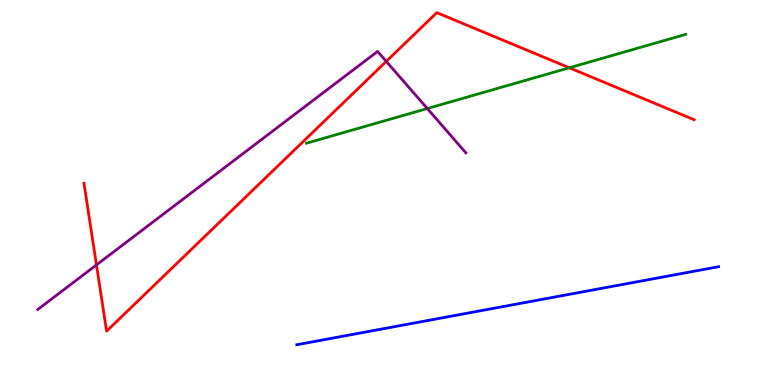[{'lines': ['blue', 'red'], 'intersections': []}, {'lines': ['green', 'red'], 'intersections': [{'x': 7.35, 'y': 8.24}]}, {'lines': ['purple', 'red'], 'intersections': [{'x': 1.24, 'y': 3.12}, {'x': 4.98, 'y': 8.41}]}, {'lines': ['blue', 'green'], 'intersections': []}, {'lines': ['blue', 'purple'], 'intersections': []}, {'lines': ['green', 'purple'], 'intersections': [{'x': 5.51, 'y': 7.18}]}]